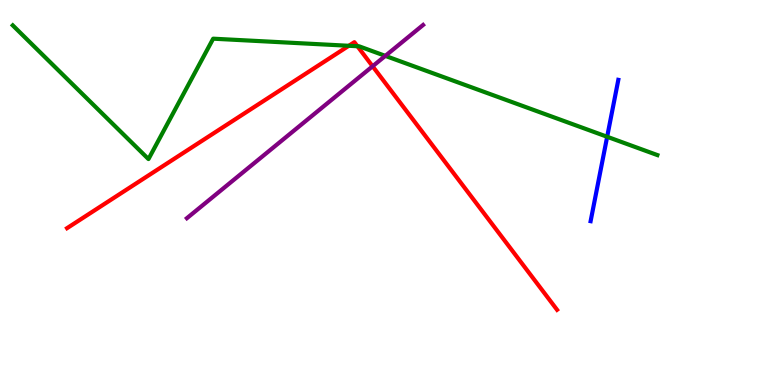[{'lines': ['blue', 'red'], 'intersections': []}, {'lines': ['green', 'red'], 'intersections': [{'x': 4.5, 'y': 8.81}, {'x': 4.61, 'y': 8.8}]}, {'lines': ['purple', 'red'], 'intersections': [{'x': 4.81, 'y': 8.28}]}, {'lines': ['blue', 'green'], 'intersections': [{'x': 7.83, 'y': 6.45}]}, {'lines': ['blue', 'purple'], 'intersections': []}, {'lines': ['green', 'purple'], 'intersections': [{'x': 4.97, 'y': 8.55}]}]